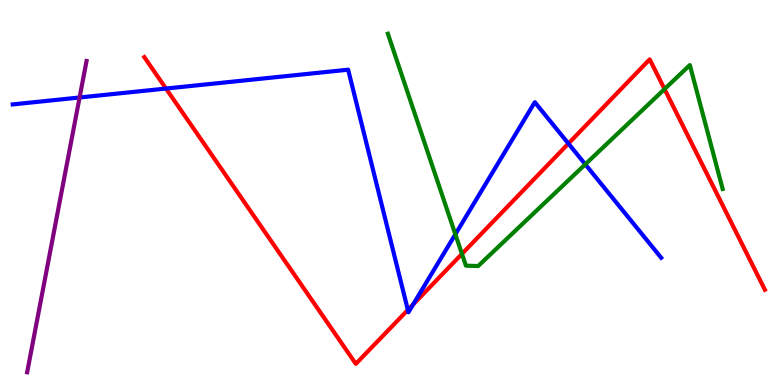[{'lines': ['blue', 'red'], 'intersections': [{'x': 2.14, 'y': 7.7}, {'x': 5.26, 'y': 1.95}, {'x': 5.33, 'y': 2.09}, {'x': 7.33, 'y': 6.27}]}, {'lines': ['green', 'red'], 'intersections': [{'x': 5.96, 'y': 3.41}, {'x': 8.57, 'y': 7.69}]}, {'lines': ['purple', 'red'], 'intersections': []}, {'lines': ['blue', 'green'], 'intersections': [{'x': 5.88, 'y': 3.91}, {'x': 7.55, 'y': 5.73}]}, {'lines': ['blue', 'purple'], 'intersections': [{'x': 1.03, 'y': 7.47}]}, {'lines': ['green', 'purple'], 'intersections': []}]